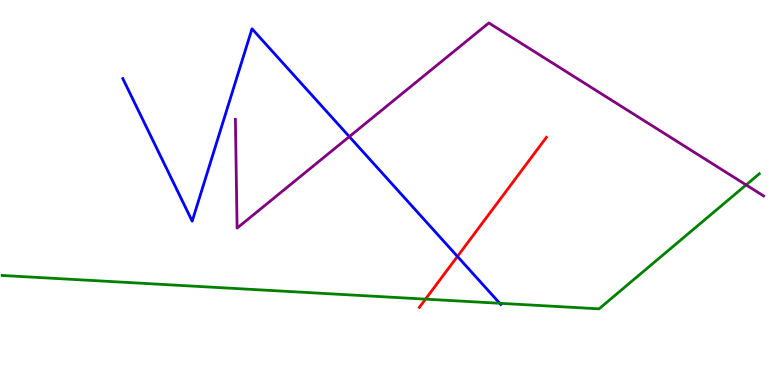[{'lines': ['blue', 'red'], 'intersections': [{'x': 5.9, 'y': 3.34}]}, {'lines': ['green', 'red'], 'intersections': [{'x': 5.49, 'y': 2.23}]}, {'lines': ['purple', 'red'], 'intersections': []}, {'lines': ['blue', 'green'], 'intersections': [{'x': 6.45, 'y': 2.12}]}, {'lines': ['blue', 'purple'], 'intersections': [{'x': 4.51, 'y': 6.45}]}, {'lines': ['green', 'purple'], 'intersections': [{'x': 9.63, 'y': 5.2}]}]